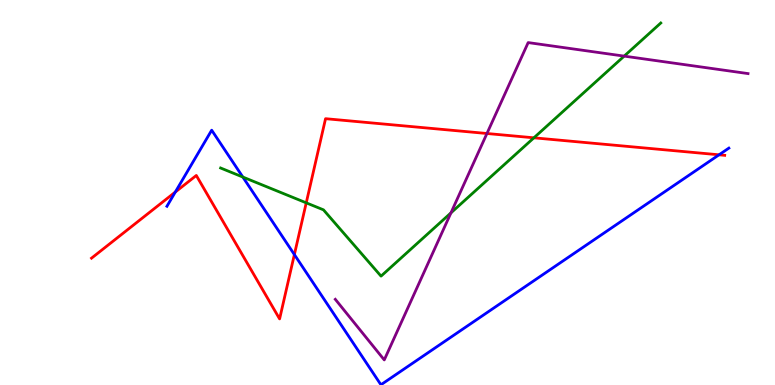[{'lines': ['blue', 'red'], 'intersections': [{'x': 2.26, 'y': 5.01}, {'x': 3.8, 'y': 3.39}, {'x': 9.28, 'y': 5.98}]}, {'lines': ['green', 'red'], 'intersections': [{'x': 3.95, 'y': 4.73}, {'x': 6.89, 'y': 6.42}]}, {'lines': ['purple', 'red'], 'intersections': [{'x': 6.28, 'y': 6.53}]}, {'lines': ['blue', 'green'], 'intersections': [{'x': 3.13, 'y': 5.4}]}, {'lines': ['blue', 'purple'], 'intersections': []}, {'lines': ['green', 'purple'], 'intersections': [{'x': 5.82, 'y': 4.47}, {'x': 8.05, 'y': 8.54}]}]